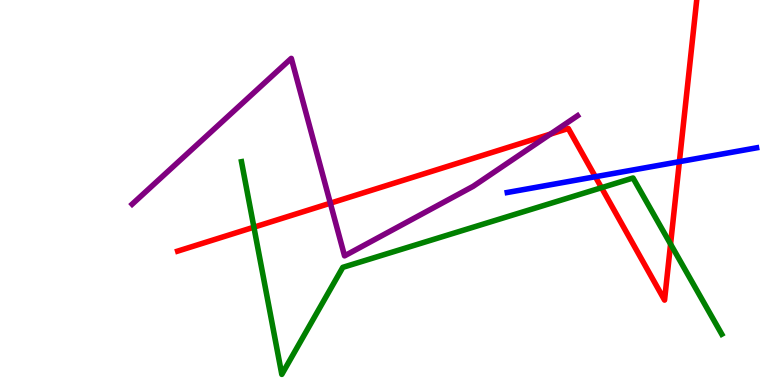[{'lines': ['blue', 'red'], 'intersections': [{'x': 7.68, 'y': 5.41}, {'x': 8.77, 'y': 5.8}]}, {'lines': ['green', 'red'], 'intersections': [{'x': 3.28, 'y': 4.1}, {'x': 7.76, 'y': 5.12}, {'x': 8.65, 'y': 3.66}]}, {'lines': ['purple', 'red'], 'intersections': [{'x': 4.26, 'y': 4.72}, {'x': 7.1, 'y': 6.52}]}, {'lines': ['blue', 'green'], 'intersections': []}, {'lines': ['blue', 'purple'], 'intersections': []}, {'lines': ['green', 'purple'], 'intersections': []}]